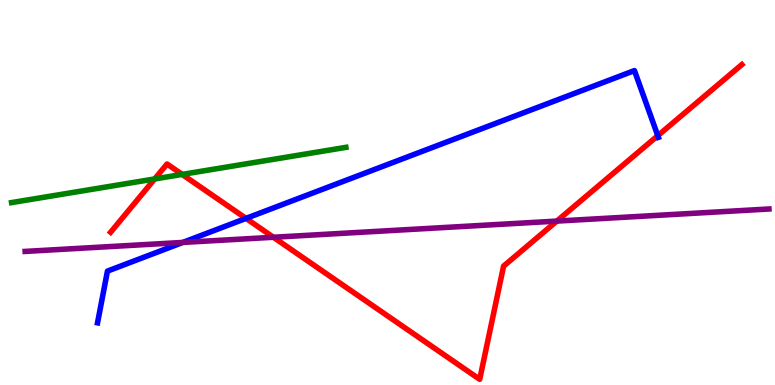[{'lines': ['blue', 'red'], 'intersections': [{'x': 3.17, 'y': 4.33}, {'x': 8.49, 'y': 6.48}]}, {'lines': ['green', 'red'], 'intersections': [{'x': 2.0, 'y': 5.35}, {'x': 2.35, 'y': 5.47}]}, {'lines': ['purple', 'red'], 'intersections': [{'x': 3.53, 'y': 3.84}, {'x': 7.18, 'y': 4.26}]}, {'lines': ['blue', 'green'], 'intersections': []}, {'lines': ['blue', 'purple'], 'intersections': [{'x': 2.36, 'y': 3.7}]}, {'lines': ['green', 'purple'], 'intersections': []}]